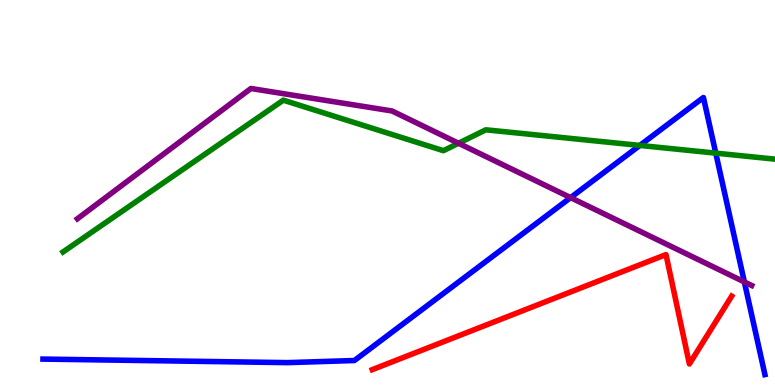[{'lines': ['blue', 'red'], 'intersections': []}, {'lines': ['green', 'red'], 'intersections': []}, {'lines': ['purple', 'red'], 'intersections': []}, {'lines': ['blue', 'green'], 'intersections': [{'x': 8.26, 'y': 6.22}, {'x': 9.24, 'y': 6.02}]}, {'lines': ['blue', 'purple'], 'intersections': [{'x': 7.36, 'y': 4.87}, {'x': 9.6, 'y': 2.68}]}, {'lines': ['green', 'purple'], 'intersections': [{'x': 5.92, 'y': 6.28}]}]